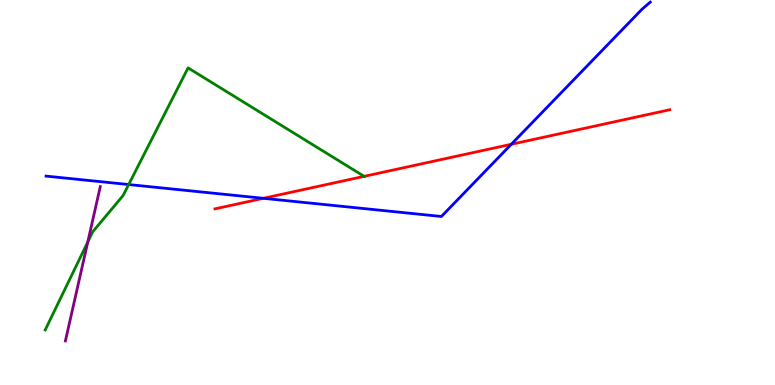[{'lines': ['blue', 'red'], 'intersections': [{'x': 3.4, 'y': 4.85}, {'x': 6.6, 'y': 6.25}]}, {'lines': ['green', 'red'], 'intersections': [{'x': 4.7, 'y': 5.42}]}, {'lines': ['purple', 'red'], 'intersections': []}, {'lines': ['blue', 'green'], 'intersections': [{'x': 1.66, 'y': 5.21}]}, {'lines': ['blue', 'purple'], 'intersections': []}, {'lines': ['green', 'purple'], 'intersections': [{'x': 1.13, 'y': 3.71}]}]